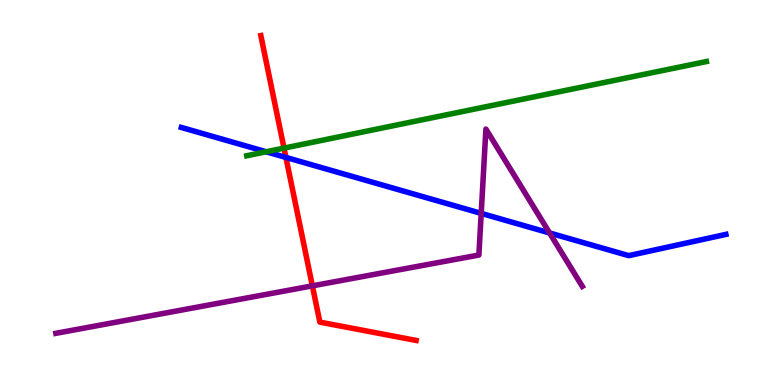[{'lines': ['blue', 'red'], 'intersections': [{'x': 3.69, 'y': 5.91}]}, {'lines': ['green', 'red'], 'intersections': [{'x': 3.66, 'y': 6.15}]}, {'lines': ['purple', 'red'], 'intersections': [{'x': 4.03, 'y': 2.58}]}, {'lines': ['blue', 'green'], 'intersections': [{'x': 3.43, 'y': 6.06}]}, {'lines': ['blue', 'purple'], 'intersections': [{'x': 6.21, 'y': 4.46}, {'x': 7.09, 'y': 3.95}]}, {'lines': ['green', 'purple'], 'intersections': []}]